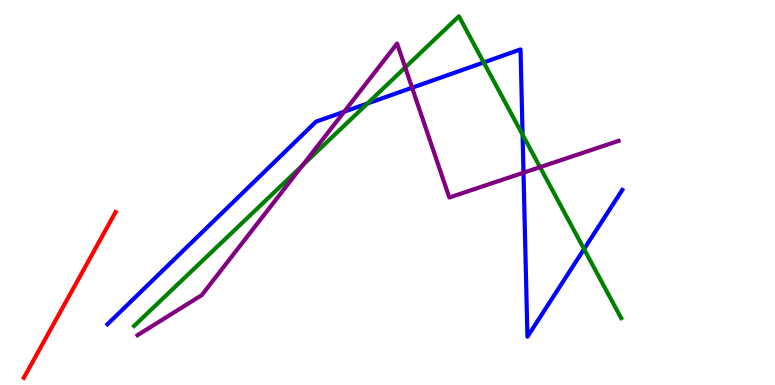[{'lines': ['blue', 'red'], 'intersections': []}, {'lines': ['green', 'red'], 'intersections': []}, {'lines': ['purple', 'red'], 'intersections': []}, {'lines': ['blue', 'green'], 'intersections': [{'x': 4.74, 'y': 7.31}, {'x': 6.24, 'y': 8.38}, {'x': 6.74, 'y': 6.5}, {'x': 7.54, 'y': 3.53}]}, {'lines': ['blue', 'purple'], 'intersections': [{'x': 4.44, 'y': 7.1}, {'x': 5.32, 'y': 7.72}, {'x': 6.75, 'y': 5.51}]}, {'lines': ['green', 'purple'], 'intersections': [{'x': 3.9, 'y': 5.7}, {'x': 5.23, 'y': 8.25}, {'x': 6.97, 'y': 5.66}]}]